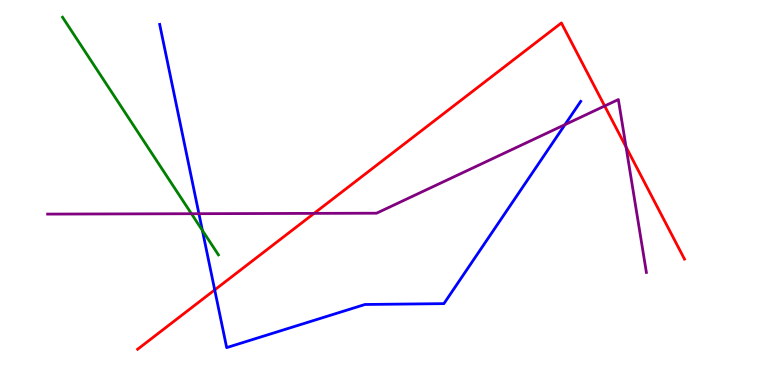[{'lines': ['blue', 'red'], 'intersections': [{'x': 2.77, 'y': 2.47}]}, {'lines': ['green', 'red'], 'intersections': []}, {'lines': ['purple', 'red'], 'intersections': [{'x': 4.05, 'y': 4.46}, {'x': 7.8, 'y': 7.25}, {'x': 8.08, 'y': 6.18}]}, {'lines': ['blue', 'green'], 'intersections': [{'x': 2.61, 'y': 4.02}]}, {'lines': ['blue', 'purple'], 'intersections': [{'x': 2.57, 'y': 4.45}, {'x': 7.29, 'y': 6.76}]}, {'lines': ['green', 'purple'], 'intersections': [{'x': 2.47, 'y': 4.45}]}]